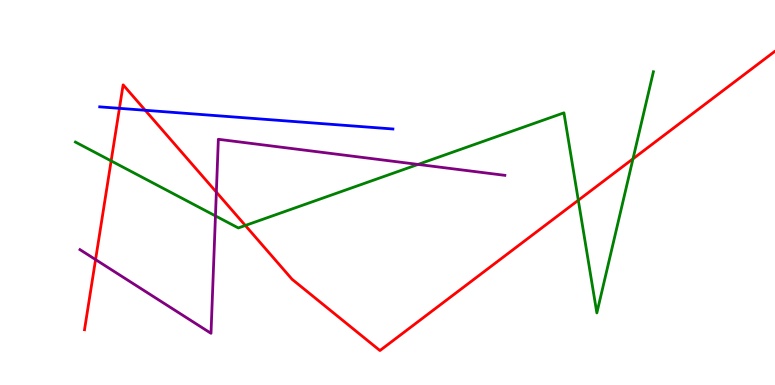[{'lines': ['blue', 'red'], 'intersections': [{'x': 1.54, 'y': 7.19}, {'x': 1.87, 'y': 7.14}]}, {'lines': ['green', 'red'], 'intersections': [{'x': 1.43, 'y': 5.82}, {'x': 3.17, 'y': 4.14}, {'x': 7.46, 'y': 4.8}, {'x': 8.17, 'y': 5.87}]}, {'lines': ['purple', 'red'], 'intersections': [{'x': 1.23, 'y': 3.26}, {'x': 2.79, 'y': 5.01}]}, {'lines': ['blue', 'green'], 'intersections': []}, {'lines': ['blue', 'purple'], 'intersections': []}, {'lines': ['green', 'purple'], 'intersections': [{'x': 2.78, 'y': 4.39}, {'x': 5.39, 'y': 5.73}]}]